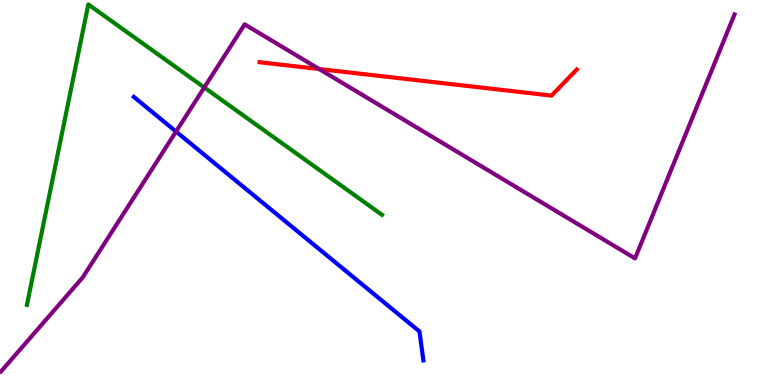[{'lines': ['blue', 'red'], 'intersections': []}, {'lines': ['green', 'red'], 'intersections': []}, {'lines': ['purple', 'red'], 'intersections': [{'x': 4.12, 'y': 8.21}]}, {'lines': ['blue', 'green'], 'intersections': []}, {'lines': ['blue', 'purple'], 'intersections': [{'x': 2.27, 'y': 6.58}]}, {'lines': ['green', 'purple'], 'intersections': [{'x': 2.64, 'y': 7.73}]}]